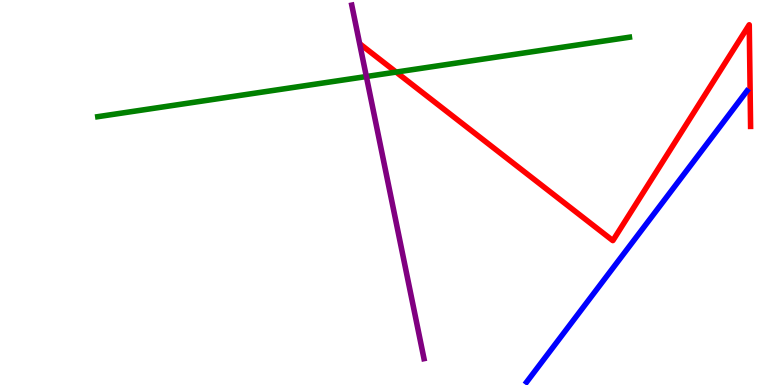[{'lines': ['blue', 'red'], 'intersections': []}, {'lines': ['green', 'red'], 'intersections': [{'x': 5.11, 'y': 8.13}]}, {'lines': ['purple', 'red'], 'intersections': []}, {'lines': ['blue', 'green'], 'intersections': []}, {'lines': ['blue', 'purple'], 'intersections': []}, {'lines': ['green', 'purple'], 'intersections': [{'x': 4.73, 'y': 8.01}]}]